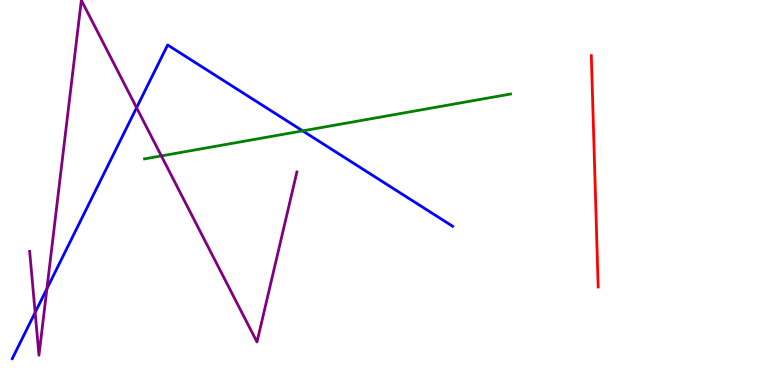[{'lines': ['blue', 'red'], 'intersections': []}, {'lines': ['green', 'red'], 'intersections': []}, {'lines': ['purple', 'red'], 'intersections': []}, {'lines': ['blue', 'green'], 'intersections': [{'x': 3.91, 'y': 6.6}]}, {'lines': ['blue', 'purple'], 'intersections': [{'x': 0.453, 'y': 1.88}, {'x': 0.605, 'y': 2.5}, {'x': 1.76, 'y': 7.2}]}, {'lines': ['green', 'purple'], 'intersections': [{'x': 2.08, 'y': 5.95}]}]